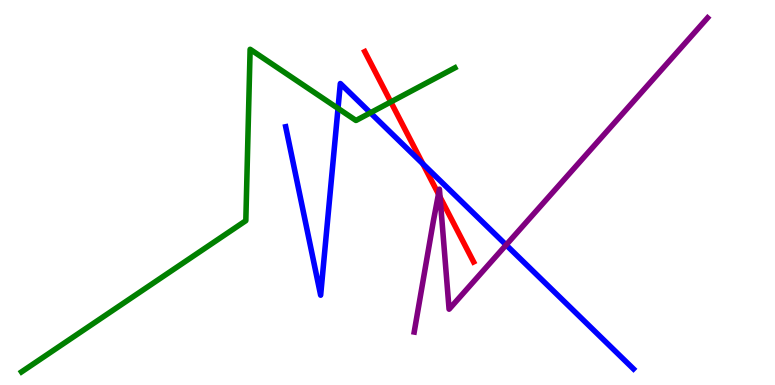[{'lines': ['blue', 'red'], 'intersections': [{'x': 5.46, 'y': 5.74}]}, {'lines': ['green', 'red'], 'intersections': [{'x': 5.04, 'y': 7.35}]}, {'lines': ['purple', 'red'], 'intersections': [{'x': 5.66, 'y': 4.96}, {'x': 5.68, 'y': 4.88}]}, {'lines': ['blue', 'green'], 'intersections': [{'x': 4.36, 'y': 7.18}, {'x': 4.78, 'y': 7.07}]}, {'lines': ['blue', 'purple'], 'intersections': [{'x': 6.53, 'y': 3.64}]}, {'lines': ['green', 'purple'], 'intersections': []}]